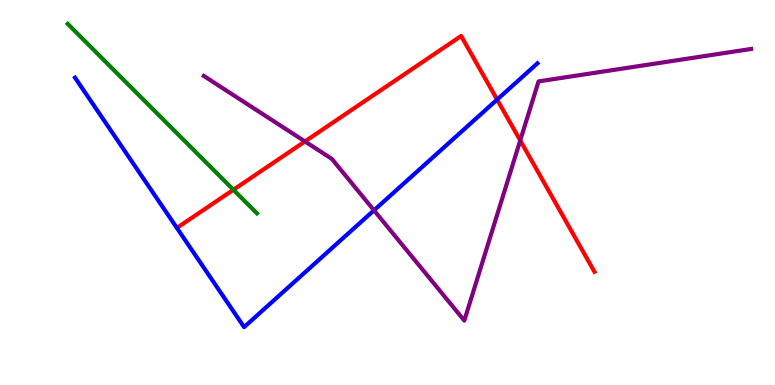[{'lines': ['blue', 'red'], 'intersections': [{'x': 6.41, 'y': 7.41}]}, {'lines': ['green', 'red'], 'intersections': [{'x': 3.01, 'y': 5.07}]}, {'lines': ['purple', 'red'], 'intersections': [{'x': 3.94, 'y': 6.33}, {'x': 6.71, 'y': 6.35}]}, {'lines': ['blue', 'green'], 'intersections': []}, {'lines': ['blue', 'purple'], 'intersections': [{'x': 4.83, 'y': 4.54}]}, {'lines': ['green', 'purple'], 'intersections': []}]